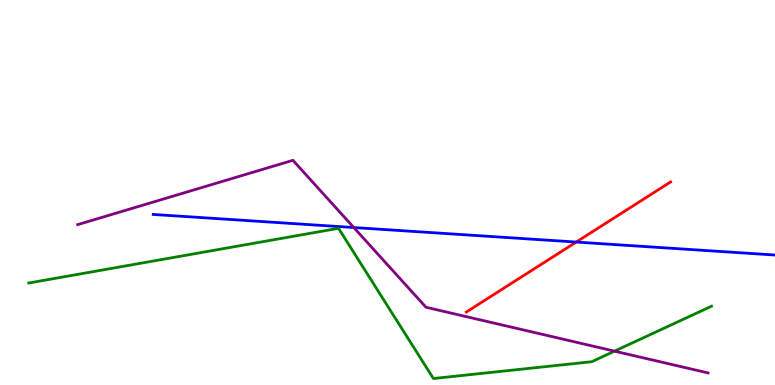[{'lines': ['blue', 'red'], 'intersections': [{'x': 7.44, 'y': 3.71}]}, {'lines': ['green', 'red'], 'intersections': []}, {'lines': ['purple', 'red'], 'intersections': []}, {'lines': ['blue', 'green'], 'intersections': []}, {'lines': ['blue', 'purple'], 'intersections': [{'x': 4.57, 'y': 4.09}]}, {'lines': ['green', 'purple'], 'intersections': [{'x': 7.93, 'y': 0.879}]}]